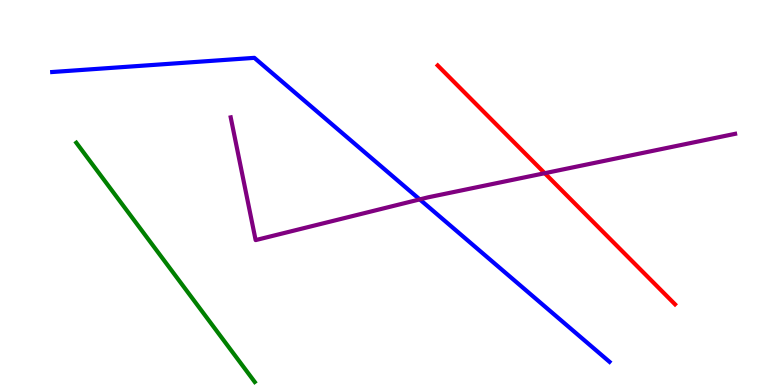[{'lines': ['blue', 'red'], 'intersections': []}, {'lines': ['green', 'red'], 'intersections': []}, {'lines': ['purple', 'red'], 'intersections': [{'x': 7.03, 'y': 5.5}]}, {'lines': ['blue', 'green'], 'intersections': []}, {'lines': ['blue', 'purple'], 'intersections': [{'x': 5.42, 'y': 4.82}]}, {'lines': ['green', 'purple'], 'intersections': []}]